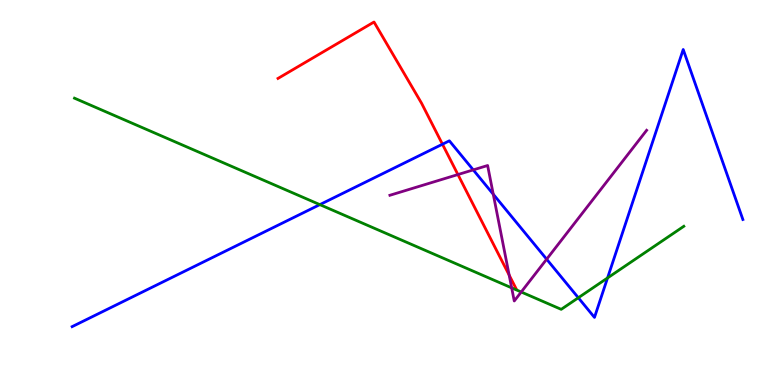[{'lines': ['blue', 'red'], 'intersections': [{'x': 5.71, 'y': 6.25}]}, {'lines': ['green', 'red'], 'intersections': []}, {'lines': ['purple', 'red'], 'intersections': [{'x': 5.91, 'y': 5.47}, {'x': 6.57, 'y': 2.85}]}, {'lines': ['blue', 'green'], 'intersections': [{'x': 4.13, 'y': 4.69}, {'x': 7.46, 'y': 2.27}, {'x': 7.84, 'y': 2.78}]}, {'lines': ['blue', 'purple'], 'intersections': [{'x': 6.11, 'y': 5.59}, {'x': 6.36, 'y': 4.95}, {'x': 7.05, 'y': 3.27}]}, {'lines': ['green', 'purple'], 'intersections': [{'x': 6.6, 'y': 2.52}, {'x': 6.73, 'y': 2.42}]}]